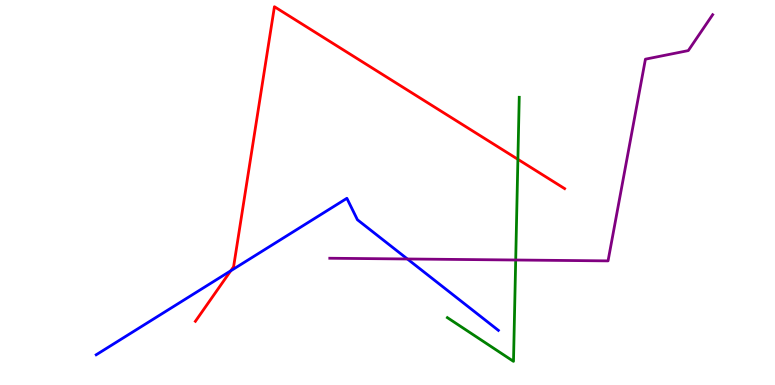[{'lines': ['blue', 'red'], 'intersections': [{'x': 2.98, 'y': 2.97}]}, {'lines': ['green', 'red'], 'intersections': [{'x': 6.68, 'y': 5.86}]}, {'lines': ['purple', 'red'], 'intersections': []}, {'lines': ['blue', 'green'], 'intersections': []}, {'lines': ['blue', 'purple'], 'intersections': [{'x': 5.26, 'y': 3.27}]}, {'lines': ['green', 'purple'], 'intersections': [{'x': 6.65, 'y': 3.25}]}]